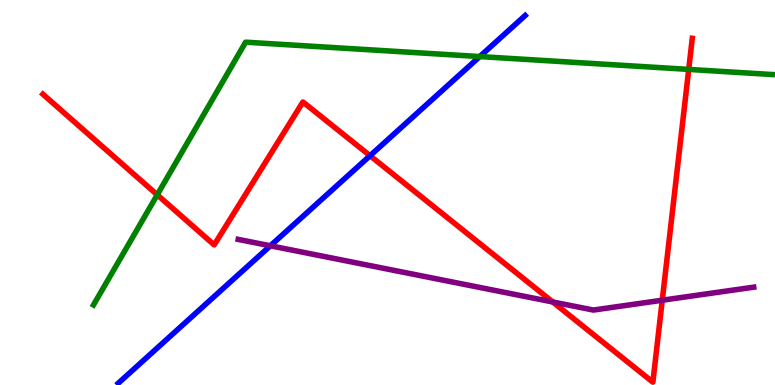[{'lines': ['blue', 'red'], 'intersections': [{'x': 4.77, 'y': 5.96}]}, {'lines': ['green', 'red'], 'intersections': [{'x': 2.03, 'y': 4.94}, {'x': 8.89, 'y': 8.2}]}, {'lines': ['purple', 'red'], 'intersections': [{'x': 7.13, 'y': 2.16}, {'x': 8.55, 'y': 2.2}]}, {'lines': ['blue', 'green'], 'intersections': [{'x': 6.19, 'y': 8.53}]}, {'lines': ['blue', 'purple'], 'intersections': [{'x': 3.49, 'y': 3.62}]}, {'lines': ['green', 'purple'], 'intersections': []}]